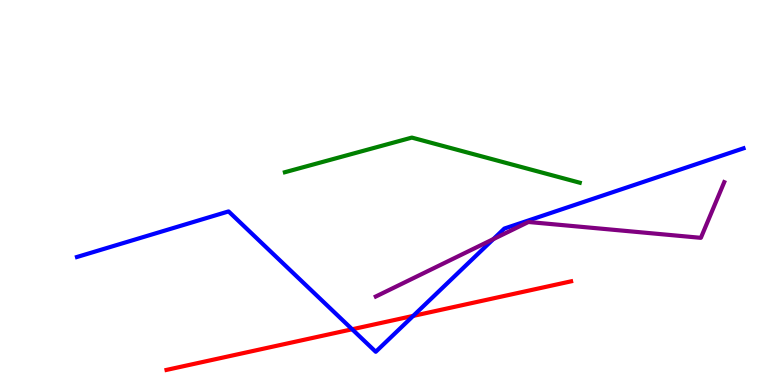[{'lines': ['blue', 'red'], 'intersections': [{'x': 4.54, 'y': 1.45}, {'x': 5.33, 'y': 1.79}]}, {'lines': ['green', 'red'], 'intersections': []}, {'lines': ['purple', 'red'], 'intersections': []}, {'lines': ['blue', 'green'], 'intersections': []}, {'lines': ['blue', 'purple'], 'intersections': [{'x': 6.37, 'y': 3.79}]}, {'lines': ['green', 'purple'], 'intersections': []}]